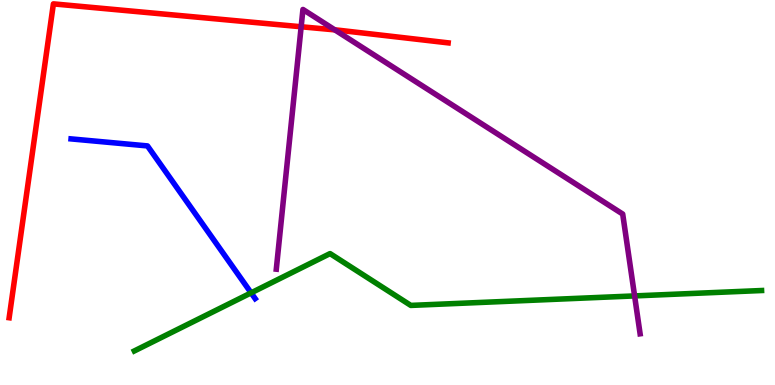[{'lines': ['blue', 'red'], 'intersections': []}, {'lines': ['green', 'red'], 'intersections': []}, {'lines': ['purple', 'red'], 'intersections': [{'x': 3.89, 'y': 9.3}, {'x': 4.32, 'y': 9.22}]}, {'lines': ['blue', 'green'], 'intersections': [{'x': 3.24, 'y': 2.39}]}, {'lines': ['blue', 'purple'], 'intersections': []}, {'lines': ['green', 'purple'], 'intersections': [{'x': 8.19, 'y': 2.31}]}]